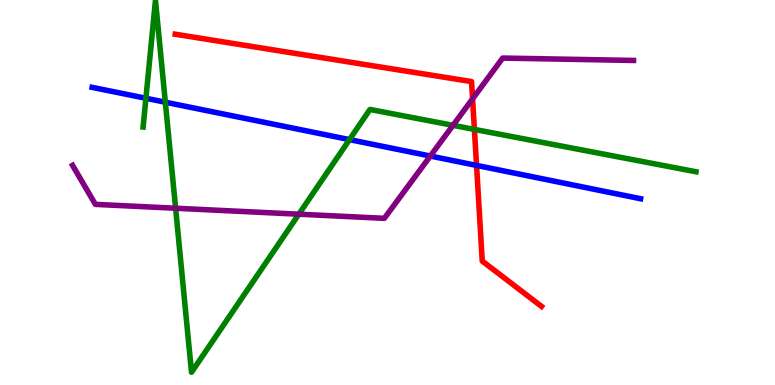[{'lines': ['blue', 'red'], 'intersections': [{'x': 6.15, 'y': 5.7}]}, {'lines': ['green', 'red'], 'intersections': [{'x': 6.12, 'y': 6.64}]}, {'lines': ['purple', 'red'], 'intersections': [{'x': 6.1, 'y': 7.43}]}, {'lines': ['blue', 'green'], 'intersections': [{'x': 1.88, 'y': 7.45}, {'x': 2.13, 'y': 7.34}, {'x': 4.51, 'y': 6.37}]}, {'lines': ['blue', 'purple'], 'intersections': [{'x': 5.55, 'y': 5.95}]}, {'lines': ['green', 'purple'], 'intersections': [{'x': 2.27, 'y': 4.59}, {'x': 3.86, 'y': 4.44}, {'x': 5.85, 'y': 6.74}]}]